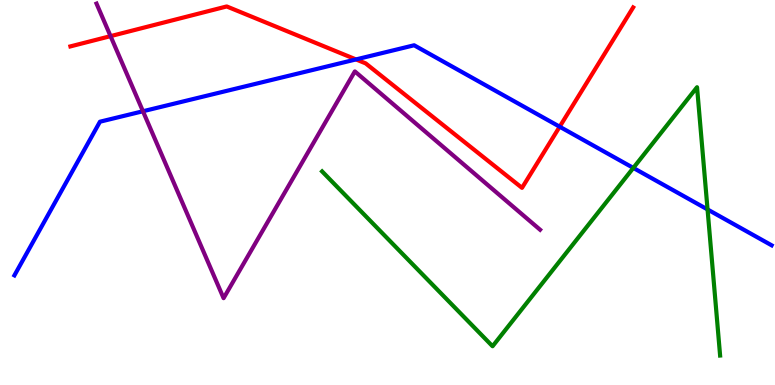[{'lines': ['blue', 'red'], 'intersections': [{'x': 4.59, 'y': 8.46}, {'x': 7.22, 'y': 6.71}]}, {'lines': ['green', 'red'], 'intersections': []}, {'lines': ['purple', 'red'], 'intersections': [{'x': 1.43, 'y': 9.06}]}, {'lines': ['blue', 'green'], 'intersections': [{'x': 8.17, 'y': 5.64}, {'x': 9.13, 'y': 4.56}]}, {'lines': ['blue', 'purple'], 'intersections': [{'x': 1.84, 'y': 7.11}]}, {'lines': ['green', 'purple'], 'intersections': []}]